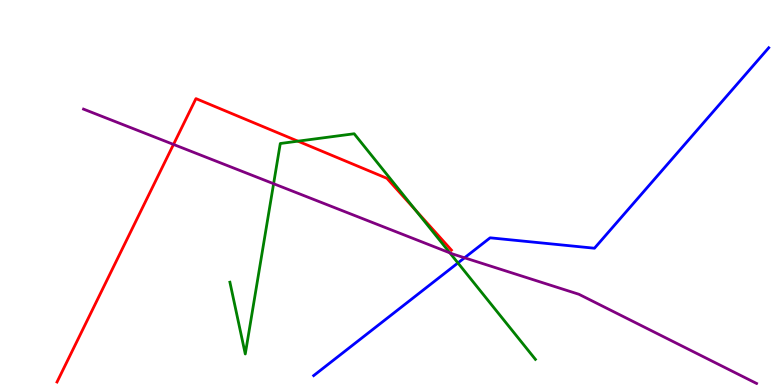[{'lines': ['blue', 'red'], 'intersections': []}, {'lines': ['green', 'red'], 'intersections': [{'x': 3.84, 'y': 6.33}, {'x': 5.36, 'y': 4.54}]}, {'lines': ['purple', 'red'], 'intersections': [{'x': 2.24, 'y': 6.25}]}, {'lines': ['blue', 'green'], 'intersections': [{'x': 5.91, 'y': 3.17}]}, {'lines': ['blue', 'purple'], 'intersections': [{'x': 5.99, 'y': 3.3}]}, {'lines': ['green', 'purple'], 'intersections': [{'x': 3.53, 'y': 5.23}, {'x': 5.8, 'y': 3.43}]}]